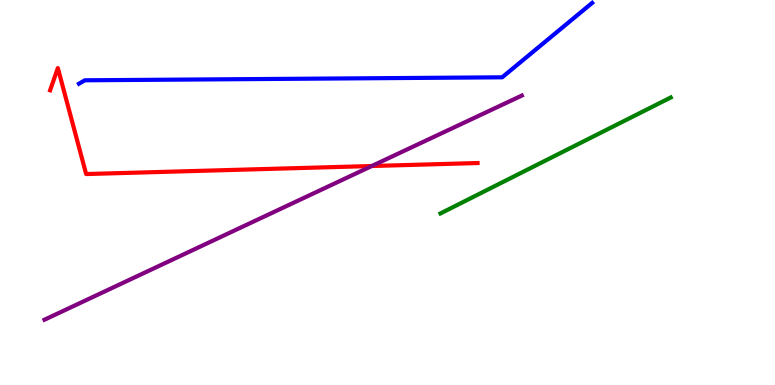[{'lines': ['blue', 'red'], 'intersections': []}, {'lines': ['green', 'red'], 'intersections': []}, {'lines': ['purple', 'red'], 'intersections': [{'x': 4.8, 'y': 5.69}]}, {'lines': ['blue', 'green'], 'intersections': []}, {'lines': ['blue', 'purple'], 'intersections': []}, {'lines': ['green', 'purple'], 'intersections': []}]